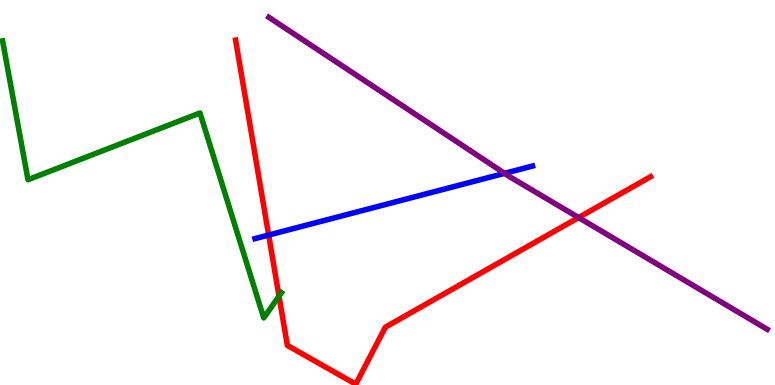[{'lines': ['blue', 'red'], 'intersections': [{'x': 3.47, 'y': 3.89}]}, {'lines': ['green', 'red'], 'intersections': [{'x': 3.6, 'y': 2.31}]}, {'lines': ['purple', 'red'], 'intersections': [{'x': 7.47, 'y': 4.35}]}, {'lines': ['blue', 'green'], 'intersections': []}, {'lines': ['blue', 'purple'], 'intersections': [{'x': 6.51, 'y': 5.5}]}, {'lines': ['green', 'purple'], 'intersections': []}]